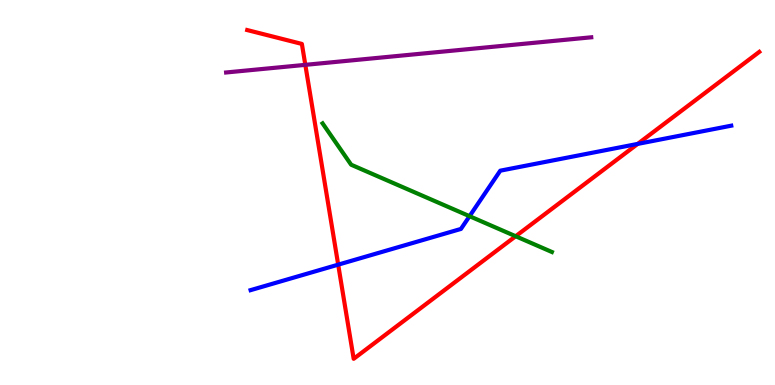[{'lines': ['blue', 'red'], 'intersections': [{'x': 4.36, 'y': 3.13}, {'x': 8.23, 'y': 6.26}]}, {'lines': ['green', 'red'], 'intersections': [{'x': 6.65, 'y': 3.86}]}, {'lines': ['purple', 'red'], 'intersections': [{'x': 3.94, 'y': 8.32}]}, {'lines': ['blue', 'green'], 'intersections': [{'x': 6.06, 'y': 4.38}]}, {'lines': ['blue', 'purple'], 'intersections': []}, {'lines': ['green', 'purple'], 'intersections': []}]